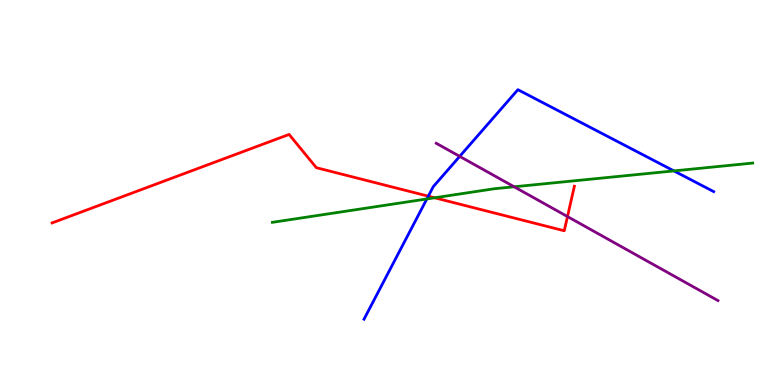[{'lines': ['blue', 'red'], 'intersections': [{'x': 5.53, 'y': 4.9}]}, {'lines': ['green', 'red'], 'intersections': [{'x': 5.61, 'y': 4.86}]}, {'lines': ['purple', 'red'], 'intersections': [{'x': 7.32, 'y': 4.37}]}, {'lines': ['blue', 'green'], 'intersections': [{'x': 5.51, 'y': 4.83}, {'x': 8.7, 'y': 5.56}]}, {'lines': ['blue', 'purple'], 'intersections': [{'x': 5.93, 'y': 5.94}]}, {'lines': ['green', 'purple'], 'intersections': [{'x': 6.63, 'y': 5.15}]}]